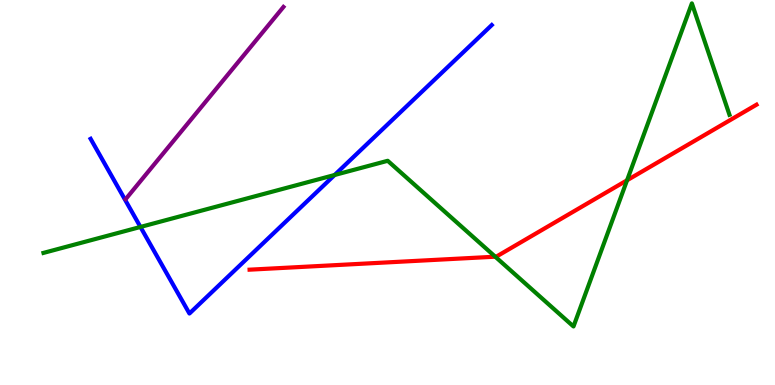[{'lines': ['blue', 'red'], 'intersections': []}, {'lines': ['green', 'red'], 'intersections': [{'x': 6.39, 'y': 3.33}, {'x': 8.09, 'y': 5.32}]}, {'lines': ['purple', 'red'], 'intersections': []}, {'lines': ['blue', 'green'], 'intersections': [{'x': 1.81, 'y': 4.11}, {'x': 4.32, 'y': 5.45}]}, {'lines': ['blue', 'purple'], 'intersections': []}, {'lines': ['green', 'purple'], 'intersections': []}]